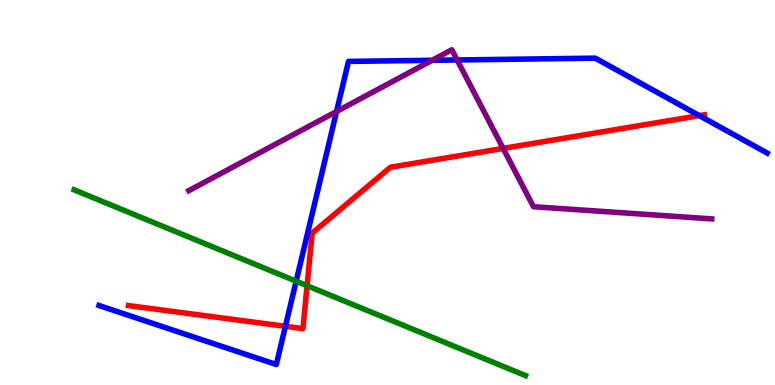[{'lines': ['blue', 'red'], 'intersections': [{'x': 3.68, 'y': 1.52}, {'x': 9.02, 'y': 7.0}]}, {'lines': ['green', 'red'], 'intersections': [{'x': 3.96, 'y': 2.58}]}, {'lines': ['purple', 'red'], 'intersections': [{'x': 6.49, 'y': 6.15}]}, {'lines': ['blue', 'green'], 'intersections': [{'x': 3.82, 'y': 2.7}]}, {'lines': ['blue', 'purple'], 'intersections': [{'x': 4.34, 'y': 7.1}, {'x': 5.58, 'y': 8.43}, {'x': 5.9, 'y': 8.44}]}, {'lines': ['green', 'purple'], 'intersections': []}]